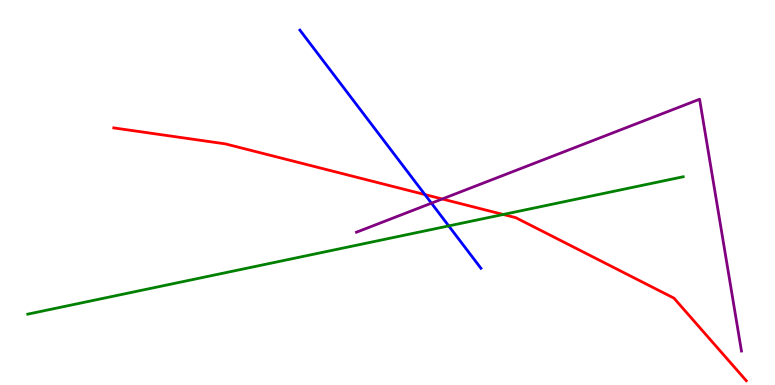[{'lines': ['blue', 'red'], 'intersections': [{'x': 5.48, 'y': 4.95}]}, {'lines': ['green', 'red'], 'intersections': [{'x': 6.49, 'y': 4.43}]}, {'lines': ['purple', 'red'], 'intersections': [{'x': 5.71, 'y': 4.83}]}, {'lines': ['blue', 'green'], 'intersections': [{'x': 5.79, 'y': 4.13}]}, {'lines': ['blue', 'purple'], 'intersections': [{'x': 5.57, 'y': 4.72}]}, {'lines': ['green', 'purple'], 'intersections': []}]